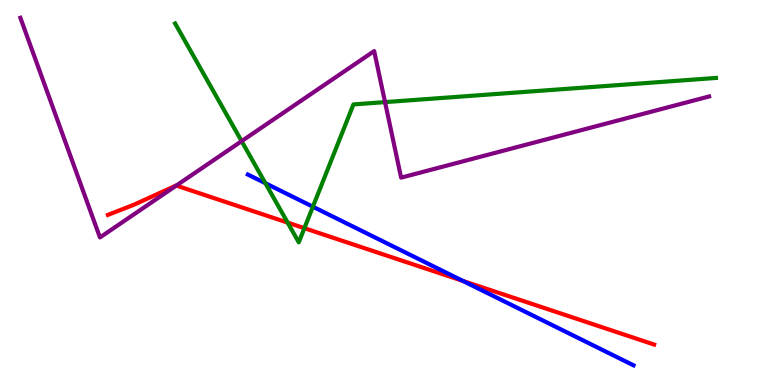[{'lines': ['blue', 'red'], 'intersections': [{'x': 5.97, 'y': 2.7}]}, {'lines': ['green', 'red'], 'intersections': [{'x': 3.71, 'y': 4.22}, {'x': 3.93, 'y': 4.07}]}, {'lines': ['purple', 'red'], 'intersections': [{'x': 2.27, 'y': 5.18}]}, {'lines': ['blue', 'green'], 'intersections': [{'x': 3.42, 'y': 5.24}, {'x': 4.04, 'y': 4.63}]}, {'lines': ['blue', 'purple'], 'intersections': []}, {'lines': ['green', 'purple'], 'intersections': [{'x': 3.12, 'y': 6.33}, {'x': 4.97, 'y': 7.35}]}]